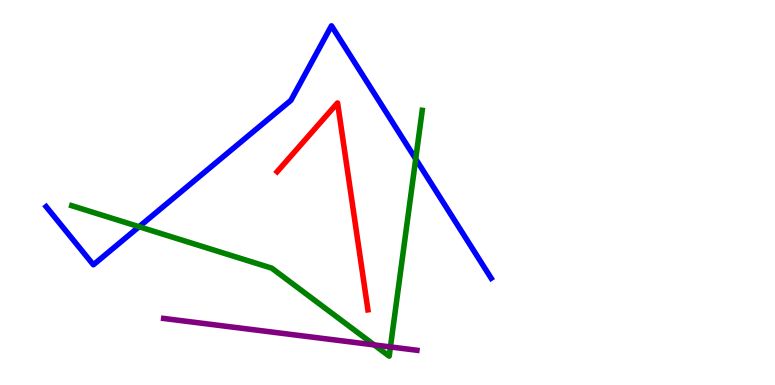[{'lines': ['blue', 'red'], 'intersections': []}, {'lines': ['green', 'red'], 'intersections': []}, {'lines': ['purple', 'red'], 'intersections': []}, {'lines': ['blue', 'green'], 'intersections': [{'x': 1.79, 'y': 4.11}, {'x': 5.36, 'y': 5.87}]}, {'lines': ['blue', 'purple'], 'intersections': []}, {'lines': ['green', 'purple'], 'intersections': [{'x': 4.83, 'y': 1.04}, {'x': 5.04, 'y': 0.989}]}]